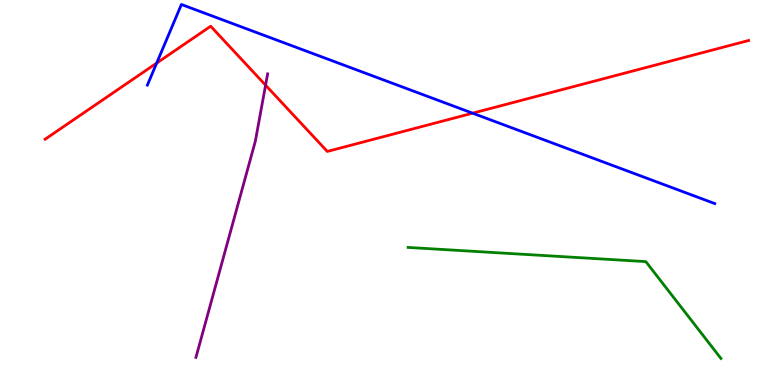[{'lines': ['blue', 'red'], 'intersections': [{'x': 2.02, 'y': 8.36}, {'x': 6.1, 'y': 7.06}]}, {'lines': ['green', 'red'], 'intersections': []}, {'lines': ['purple', 'red'], 'intersections': [{'x': 3.43, 'y': 7.79}]}, {'lines': ['blue', 'green'], 'intersections': []}, {'lines': ['blue', 'purple'], 'intersections': []}, {'lines': ['green', 'purple'], 'intersections': []}]